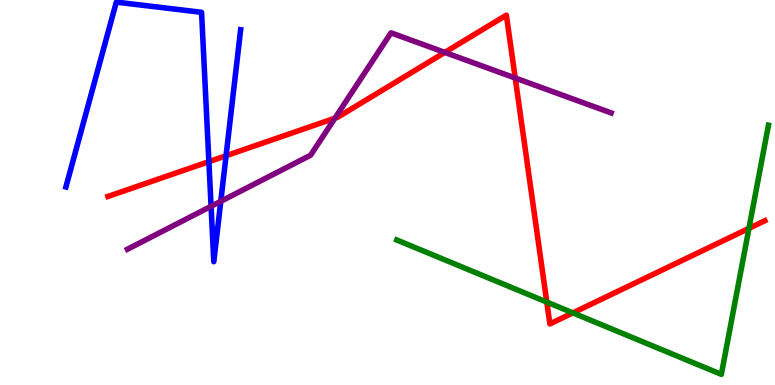[{'lines': ['blue', 'red'], 'intersections': [{'x': 2.7, 'y': 5.8}, {'x': 2.92, 'y': 5.96}]}, {'lines': ['green', 'red'], 'intersections': [{'x': 7.06, 'y': 2.15}, {'x': 7.39, 'y': 1.87}, {'x': 9.66, 'y': 4.07}]}, {'lines': ['purple', 'red'], 'intersections': [{'x': 4.32, 'y': 6.93}, {'x': 5.74, 'y': 8.64}, {'x': 6.65, 'y': 7.97}]}, {'lines': ['blue', 'green'], 'intersections': []}, {'lines': ['blue', 'purple'], 'intersections': [{'x': 2.72, 'y': 4.64}, {'x': 2.85, 'y': 4.77}]}, {'lines': ['green', 'purple'], 'intersections': []}]